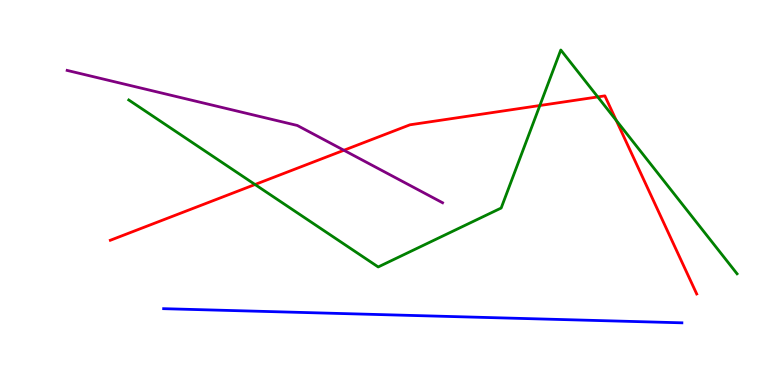[{'lines': ['blue', 'red'], 'intersections': []}, {'lines': ['green', 'red'], 'intersections': [{'x': 3.29, 'y': 5.21}, {'x': 6.97, 'y': 7.26}, {'x': 7.71, 'y': 7.48}, {'x': 7.95, 'y': 6.87}]}, {'lines': ['purple', 'red'], 'intersections': [{'x': 4.44, 'y': 6.1}]}, {'lines': ['blue', 'green'], 'intersections': []}, {'lines': ['blue', 'purple'], 'intersections': []}, {'lines': ['green', 'purple'], 'intersections': []}]